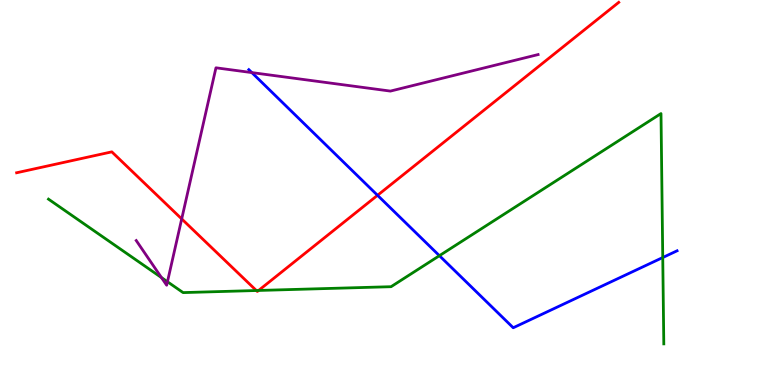[{'lines': ['blue', 'red'], 'intersections': [{'x': 4.87, 'y': 4.93}]}, {'lines': ['green', 'red'], 'intersections': [{'x': 3.31, 'y': 2.45}, {'x': 3.34, 'y': 2.46}]}, {'lines': ['purple', 'red'], 'intersections': [{'x': 2.34, 'y': 4.31}]}, {'lines': ['blue', 'green'], 'intersections': [{'x': 5.67, 'y': 3.36}, {'x': 8.55, 'y': 3.31}]}, {'lines': ['blue', 'purple'], 'intersections': [{'x': 3.25, 'y': 8.11}]}, {'lines': ['green', 'purple'], 'intersections': [{'x': 2.08, 'y': 2.79}, {'x': 2.16, 'y': 2.68}]}]